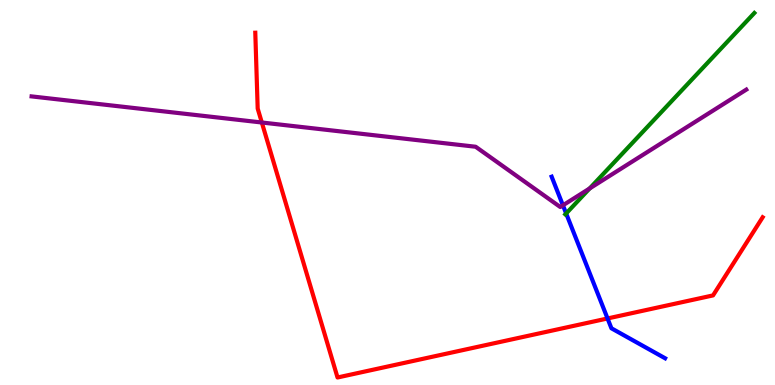[{'lines': ['blue', 'red'], 'intersections': [{'x': 7.84, 'y': 1.73}]}, {'lines': ['green', 'red'], 'intersections': []}, {'lines': ['purple', 'red'], 'intersections': [{'x': 3.38, 'y': 6.82}]}, {'lines': ['blue', 'green'], 'intersections': [{'x': 7.31, 'y': 4.46}]}, {'lines': ['blue', 'purple'], 'intersections': [{'x': 7.26, 'y': 4.67}]}, {'lines': ['green', 'purple'], 'intersections': [{'x': 7.61, 'y': 5.1}]}]